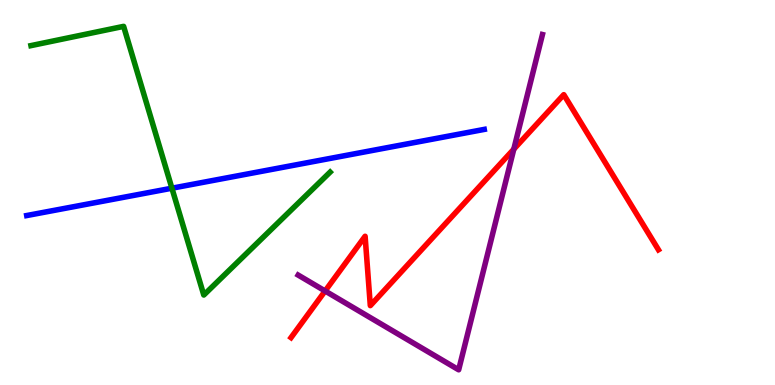[{'lines': ['blue', 'red'], 'intersections': []}, {'lines': ['green', 'red'], 'intersections': []}, {'lines': ['purple', 'red'], 'intersections': [{'x': 4.2, 'y': 2.44}, {'x': 6.63, 'y': 6.13}]}, {'lines': ['blue', 'green'], 'intersections': [{'x': 2.22, 'y': 5.11}]}, {'lines': ['blue', 'purple'], 'intersections': []}, {'lines': ['green', 'purple'], 'intersections': []}]